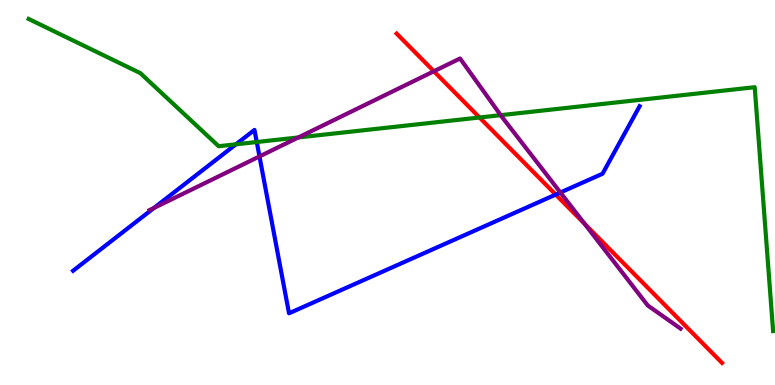[{'lines': ['blue', 'red'], 'intersections': [{'x': 7.17, 'y': 4.95}]}, {'lines': ['green', 'red'], 'intersections': [{'x': 6.19, 'y': 6.95}]}, {'lines': ['purple', 'red'], 'intersections': [{'x': 5.6, 'y': 8.15}, {'x': 7.54, 'y': 4.19}]}, {'lines': ['blue', 'green'], 'intersections': [{'x': 3.04, 'y': 6.25}, {'x': 3.31, 'y': 6.31}]}, {'lines': ['blue', 'purple'], 'intersections': [{'x': 1.99, 'y': 4.6}, {'x': 3.35, 'y': 5.94}, {'x': 7.23, 'y': 5.0}]}, {'lines': ['green', 'purple'], 'intersections': [{'x': 3.85, 'y': 6.43}, {'x': 6.46, 'y': 7.01}]}]